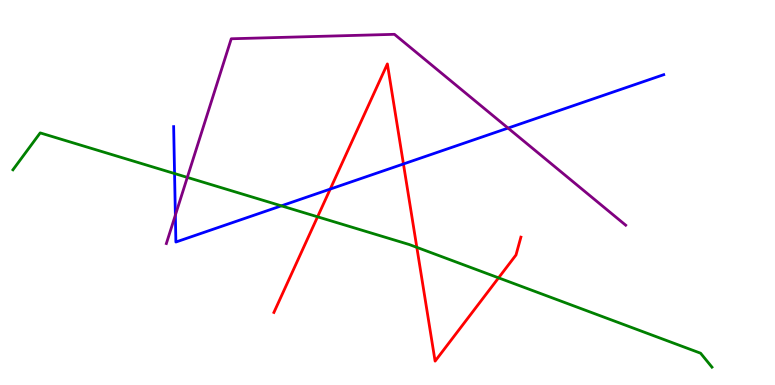[{'lines': ['blue', 'red'], 'intersections': [{'x': 4.26, 'y': 5.09}, {'x': 5.21, 'y': 5.74}]}, {'lines': ['green', 'red'], 'intersections': [{'x': 4.1, 'y': 4.37}, {'x': 5.38, 'y': 3.58}, {'x': 6.43, 'y': 2.78}]}, {'lines': ['purple', 'red'], 'intersections': []}, {'lines': ['blue', 'green'], 'intersections': [{'x': 2.25, 'y': 5.49}, {'x': 3.63, 'y': 4.65}]}, {'lines': ['blue', 'purple'], 'intersections': [{'x': 2.26, 'y': 4.41}, {'x': 6.56, 'y': 6.67}]}, {'lines': ['green', 'purple'], 'intersections': [{'x': 2.42, 'y': 5.39}]}]